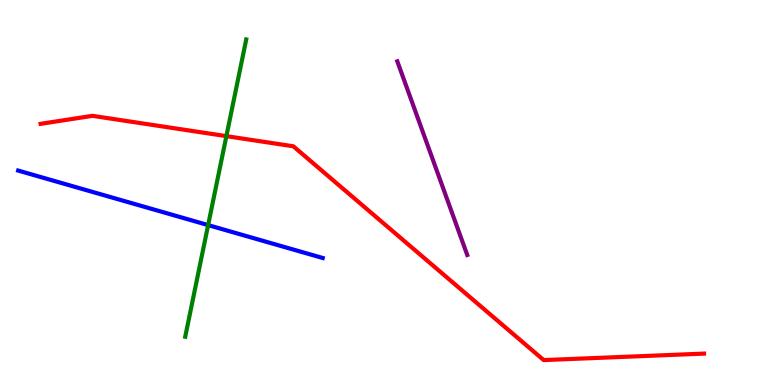[{'lines': ['blue', 'red'], 'intersections': []}, {'lines': ['green', 'red'], 'intersections': [{'x': 2.92, 'y': 6.46}]}, {'lines': ['purple', 'red'], 'intersections': []}, {'lines': ['blue', 'green'], 'intersections': [{'x': 2.69, 'y': 4.15}]}, {'lines': ['blue', 'purple'], 'intersections': []}, {'lines': ['green', 'purple'], 'intersections': []}]